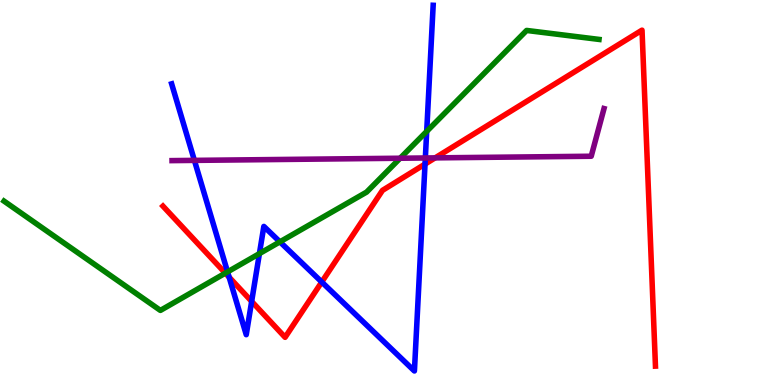[{'lines': ['blue', 'red'], 'intersections': [{'x': 2.96, 'y': 2.8}, {'x': 3.25, 'y': 2.17}, {'x': 4.15, 'y': 2.67}, {'x': 5.48, 'y': 5.74}]}, {'lines': ['green', 'red'], 'intersections': [{'x': 2.91, 'y': 2.91}]}, {'lines': ['purple', 'red'], 'intersections': [{'x': 5.61, 'y': 5.9}]}, {'lines': ['blue', 'green'], 'intersections': [{'x': 2.94, 'y': 2.94}, {'x': 3.35, 'y': 3.41}, {'x': 3.61, 'y': 3.72}, {'x': 5.51, 'y': 6.59}]}, {'lines': ['blue', 'purple'], 'intersections': [{'x': 2.51, 'y': 5.83}, {'x': 5.49, 'y': 5.9}]}, {'lines': ['green', 'purple'], 'intersections': [{'x': 5.16, 'y': 5.89}]}]